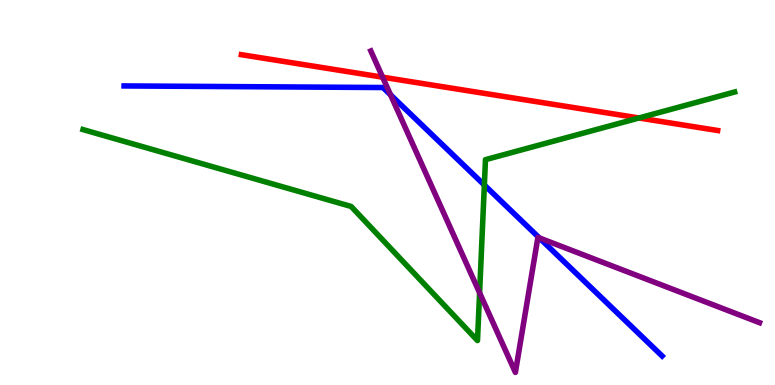[{'lines': ['blue', 'red'], 'intersections': []}, {'lines': ['green', 'red'], 'intersections': [{'x': 8.25, 'y': 6.94}]}, {'lines': ['purple', 'red'], 'intersections': [{'x': 4.94, 'y': 8.0}]}, {'lines': ['blue', 'green'], 'intersections': [{'x': 6.25, 'y': 5.19}]}, {'lines': ['blue', 'purple'], 'intersections': [{'x': 5.04, 'y': 7.54}, {'x': 6.96, 'y': 3.82}]}, {'lines': ['green', 'purple'], 'intersections': [{'x': 6.19, 'y': 2.39}]}]